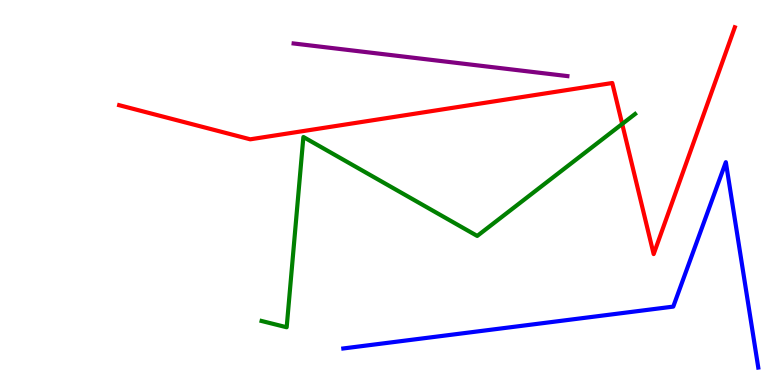[{'lines': ['blue', 'red'], 'intersections': []}, {'lines': ['green', 'red'], 'intersections': [{'x': 8.03, 'y': 6.78}]}, {'lines': ['purple', 'red'], 'intersections': []}, {'lines': ['blue', 'green'], 'intersections': []}, {'lines': ['blue', 'purple'], 'intersections': []}, {'lines': ['green', 'purple'], 'intersections': []}]